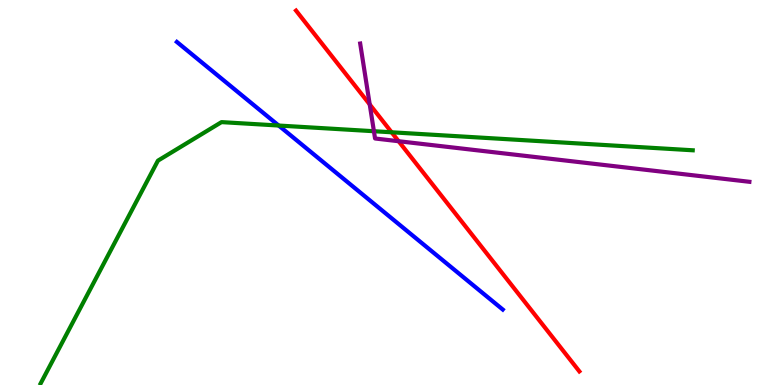[{'lines': ['blue', 'red'], 'intersections': []}, {'lines': ['green', 'red'], 'intersections': [{'x': 5.05, 'y': 6.56}]}, {'lines': ['purple', 'red'], 'intersections': [{'x': 4.77, 'y': 7.29}, {'x': 5.14, 'y': 6.33}]}, {'lines': ['blue', 'green'], 'intersections': [{'x': 3.6, 'y': 6.74}]}, {'lines': ['blue', 'purple'], 'intersections': []}, {'lines': ['green', 'purple'], 'intersections': [{'x': 4.82, 'y': 6.59}]}]